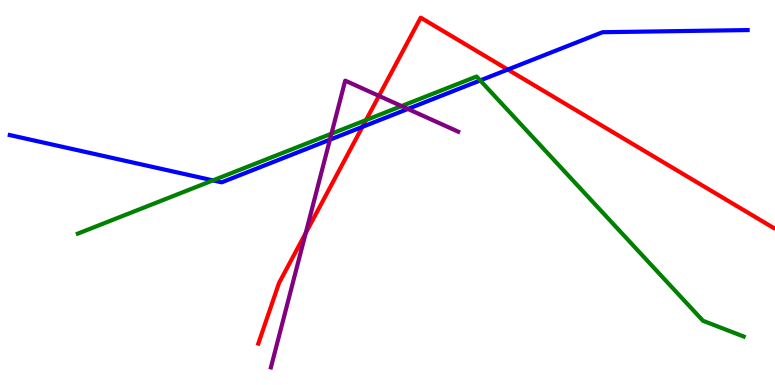[{'lines': ['blue', 'red'], 'intersections': [{'x': 4.68, 'y': 6.7}, {'x': 6.55, 'y': 8.19}]}, {'lines': ['green', 'red'], 'intersections': [{'x': 4.72, 'y': 6.88}]}, {'lines': ['purple', 'red'], 'intersections': [{'x': 3.94, 'y': 3.95}, {'x': 4.89, 'y': 7.51}]}, {'lines': ['blue', 'green'], 'intersections': [{'x': 2.75, 'y': 5.31}, {'x': 6.2, 'y': 7.91}]}, {'lines': ['blue', 'purple'], 'intersections': [{'x': 4.26, 'y': 6.37}, {'x': 5.26, 'y': 7.17}]}, {'lines': ['green', 'purple'], 'intersections': [{'x': 4.28, 'y': 6.53}, {'x': 5.18, 'y': 7.24}]}]